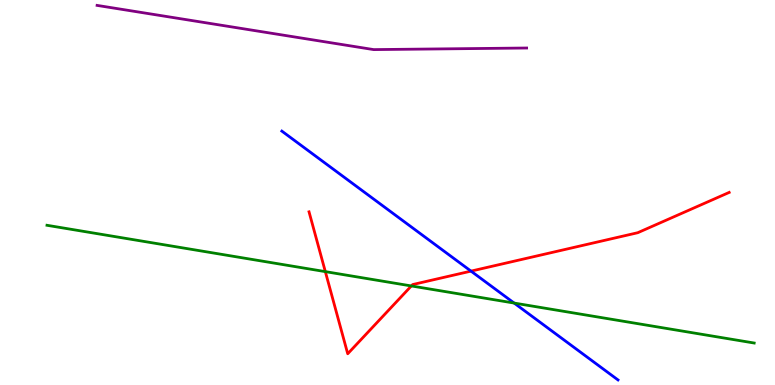[{'lines': ['blue', 'red'], 'intersections': [{'x': 6.08, 'y': 2.96}]}, {'lines': ['green', 'red'], 'intersections': [{'x': 4.2, 'y': 2.94}, {'x': 5.31, 'y': 2.57}]}, {'lines': ['purple', 'red'], 'intersections': []}, {'lines': ['blue', 'green'], 'intersections': [{'x': 6.63, 'y': 2.13}]}, {'lines': ['blue', 'purple'], 'intersections': []}, {'lines': ['green', 'purple'], 'intersections': []}]